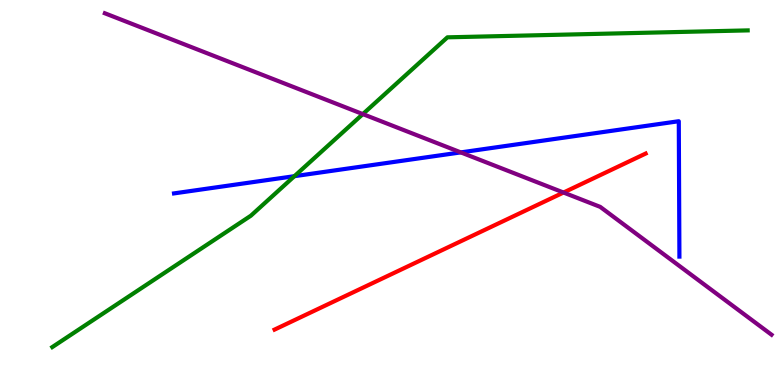[{'lines': ['blue', 'red'], 'intersections': []}, {'lines': ['green', 'red'], 'intersections': []}, {'lines': ['purple', 'red'], 'intersections': [{'x': 7.27, 'y': 5.0}]}, {'lines': ['blue', 'green'], 'intersections': [{'x': 3.8, 'y': 5.42}]}, {'lines': ['blue', 'purple'], 'intersections': [{'x': 5.95, 'y': 6.04}]}, {'lines': ['green', 'purple'], 'intersections': [{'x': 4.68, 'y': 7.04}]}]